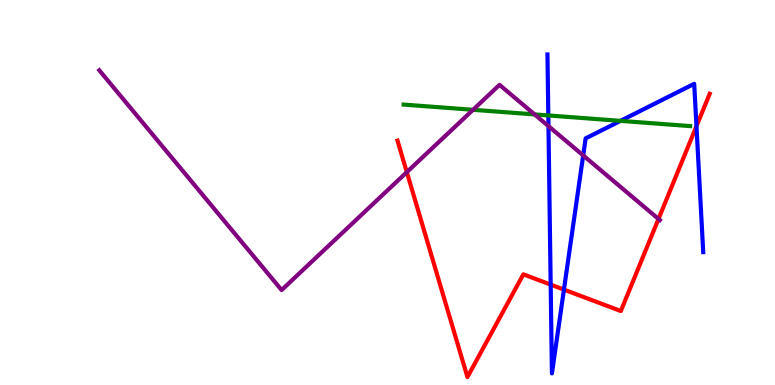[{'lines': ['blue', 'red'], 'intersections': [{'x': 7.11, 'y': 2.61}, {'x': 7.28, 'y': 2.48}, {'x': 8.99, 'y': 6.72}]}, {'lines': ['green', 'red'], 'intersections': []}, {'lines': ['purple', 'red'], 'intersections': [{'x': 5.25, 'y': 5.53}, {'x': 8.5, 'y': 4.31}]}, {'lines': ['blue', 'green'], 'intersections': [{'x': 7.07, 'y': 7.0}, {'x': 8.01, 'y': 6.86}]}, {'lines': ['blue', 'purple'], 'intersections': [{'x': 7.08, 'y': 6.72}, {'x': 7.52, 'y': 5.96}]}, {'lines': ['green', 'purple'], 'intersections': [{'x': 6.1, 'y': 7.15}, {'x': 6.9, 'y': 7.03}]}]